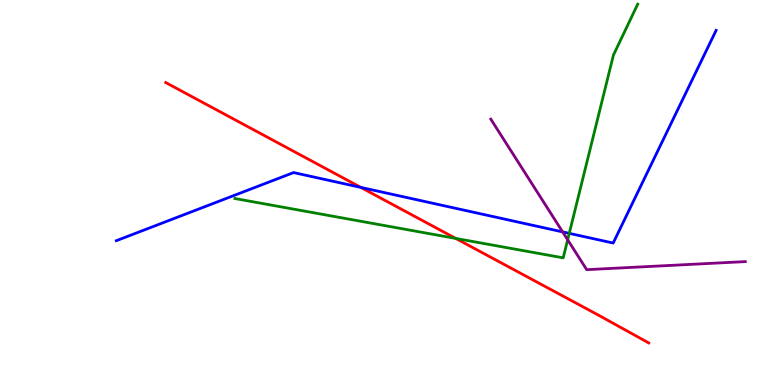[{'lines': ['blue', 'red'], 'intersections': [{'x': 4.66, 'y': 5.13}]}, {'lines': ['green', 'red'], 'intersections': [{'x': 5.88, 'y': 3.81}]}, {'lines': ['purple', 'red'], 'intersections': []}, {'lines': ['blue', 'green'], 'intersections': [{'x': 7.35, 'y': 3.94}]}, {'lines': ['blue', 'purple'], 'intersections': [{'x': 7.26, 'y': 3.98}]}, {'lines': ['green', 'purple'], 'intersections': [{'x': 7.32, 'y': 3.77}]}]